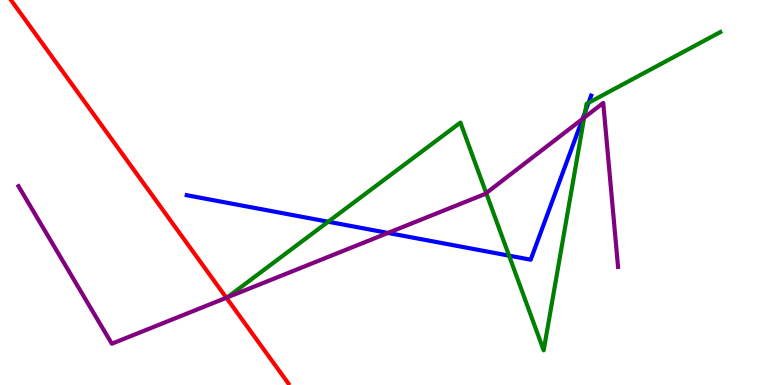[{'lines': ['blue', 'red'], 'intersections': []}, {'lines': ['green', 'red'], 'intersections': []}, {'lines': ['purple', 'red'], 'intersections': [{'x': 2.92, 'y': 2.27}]}, {'lines': ['blue', 'green'], 'intersections': [{'x': 4.23, 'y': 4.24}, {'x': 6.57, 'y': 3.36}, {'x': 7.55, 'y': 7.09}, {'x': 7.59, 'y': 7.33}]}, {'lines': ['blue', 'purple'], 'intersections': [{'x': 5.01, 'y': 3.95}, {'x': 7.52, 'y': 6.91}]}, {'lines': ['green', 'purple'], 'intersections': [{'x': 6.27, 'y': 4.98}, {'x': 7.54, 'y': 6.94}]}]